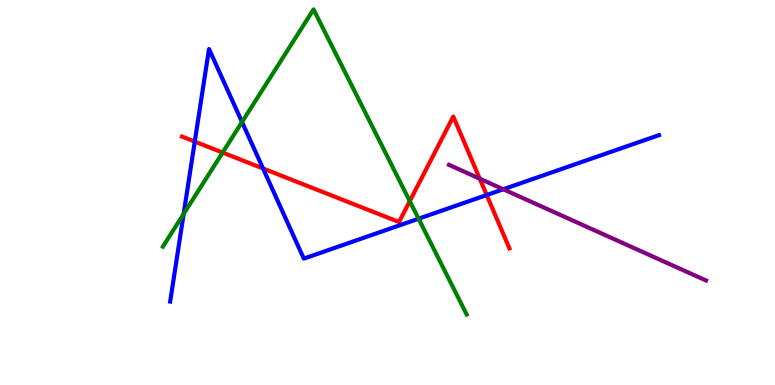[{'lines': ['blue', 'red'], 'intersections': [{'x': 2.51, 'y': 6.32}, {'x': 3.39, 'y': 5.62}, {'x': 6.28, 'y': 4.93}]}, {'lines': ['green', 'red'], 'intersections': [{'x': 2.87, 'y': 6.04}, {'x': 5.29, 'y': 4.78}]}, {'lines': ['purple', 'red'], 'intersections': [{'x': 6.19, 'y': 5.36}]}, {'lines': ['blue', 'green'], 'intersections': [{'x': 2.37, 'y': 4.44}, {'x': 3.12, 'y': 6.83}, {'x': 5.4, 'y': 4.32}]}, {'lines': ['blue', 'purple'], 'intersections': [{'x': 6.49, 'y': 5.08}]}, {'lines': ['green', 'purple'], 'intersections': []}]